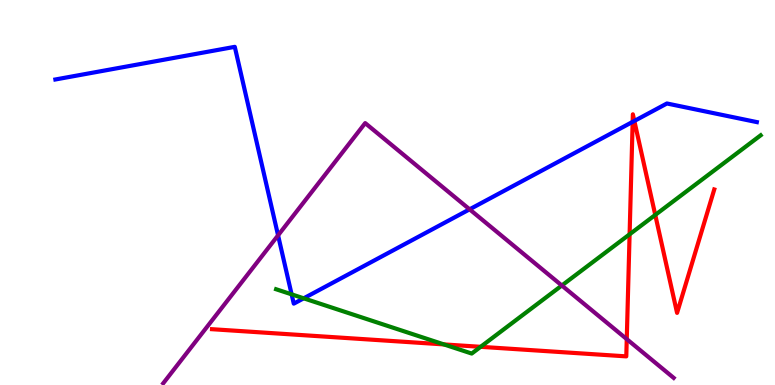[{'lines': ['blue', 'red'], 'intersections': [{'x': 8.16, 'y': 6.83}, {'x': 8.19, 'y': 6.86}]}, {'lines': ['green', 'red'], 'intersections': [{'x': 5.73, 'y': 1.05}, {'x': 6.2, 'y': 0.992}, {'x': 8.12, 'y': 3.91}, {'x': 8.46, 'y': 4.42}]}, {'lines': ['purple', 'red'], 'intersections': [{'x': 8.09, 'y': 1.19}]}, {'lines': ['blue', 'green'], 'intersections': [{'x': 3.76, 'y': 2.35}, {'x': 3.92, 'y': 2.25}]}, {'lines': ['blue', 'purple'], 'intersections': [{'x': 3.59, 'y': 3.89}, {'x': 6.06, 'y': 4.56}]}, {'lines': ['green', 'purple'], 'intersections': [{'x': 7.25, 'y': 2.58}]}]